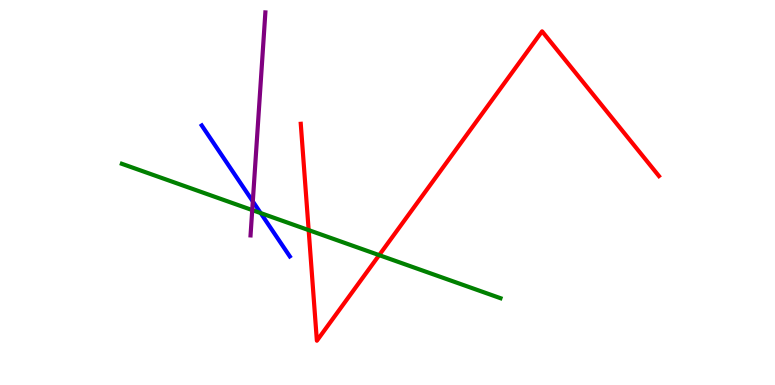[{'lines': ['blue', 'red'], 'intersections': []}, {'lines': ['green', 'red'], 'intersections': [{'x': 3.98, 'y': 4.02}, {'x': 4.89, 'y': 3.37}]}, {'lines': ['purple', 'red'], 'intersections': []}, {'lines': ['blue', 'green'], 'intersections': [{'x': 3.36, 'y': 4.47}]}, {'lines': ['blue', 'purple'], 'intersections': [{'x': 3.26, 'y': 4.77}]}, {'lines': ['green', 'purple'], 'intersections': [{'x': 3.25, 'y': 4.54}]}]